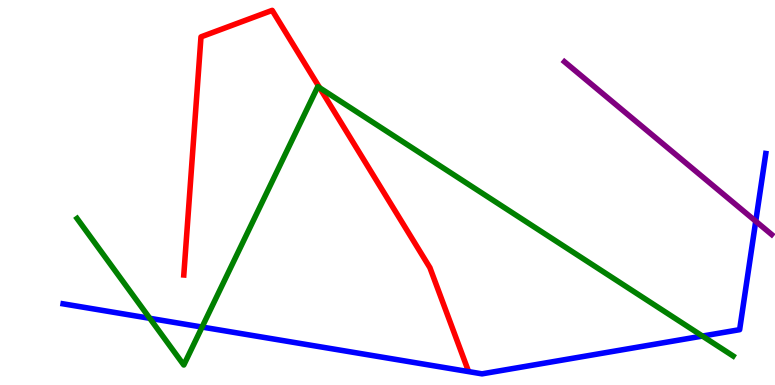[{'lines': ['blue', 'red'], 'intersections': []}, {'lines': ['green', 'red'], 'intersections': [{'x': 4.12, 'y': 7.72}]}, {'lines': ['purple', 'red'], 'intersections': []}, {'lines': ['blue', 'green'], 'intersections': [{'x': 1.93, 'y': 1.73}, {'x': 2.61, 'y': 1.51}, {'x': 9.06, 'y': 1.27}]}, {'lines': ['blue', 'purple'], 'intersections': [{'x': 9.75, 'y': 4.25}]}, {'lines': ['green', 'purple'], 'intersections': []}]